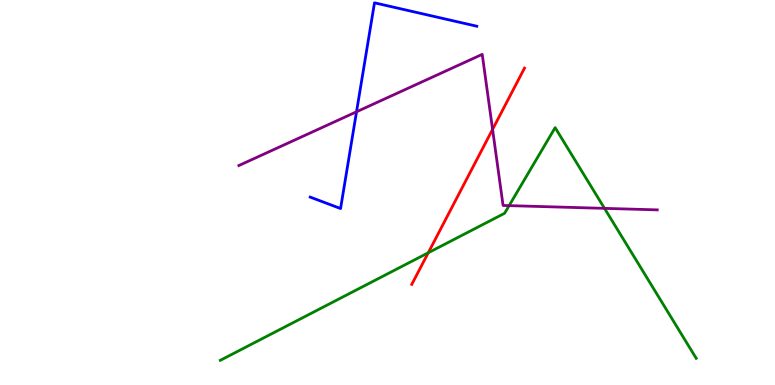[{'lines': ['blue', 'red'], 'intersections': []}, {'lines': ['green', 'red'], 'intersections': [{'x': 5.53, 'y': 3.43}]}, {'lines': ['purple', 'red'], 'intersections': [{'x': 6.36, 'y': 6.64}]}, {'lines': ['blue', 'green'], 'intersections': []}, {'lines': ['blue', 'purple'], 'intersections': [{'x': 4.6, 'y': 7.1}]}, {'lines': ['green', 'purple'], 'intersections': [{'x': 6.57, 'y': 4.66}, {'x': 7.8, 'y': 4.59}]}]